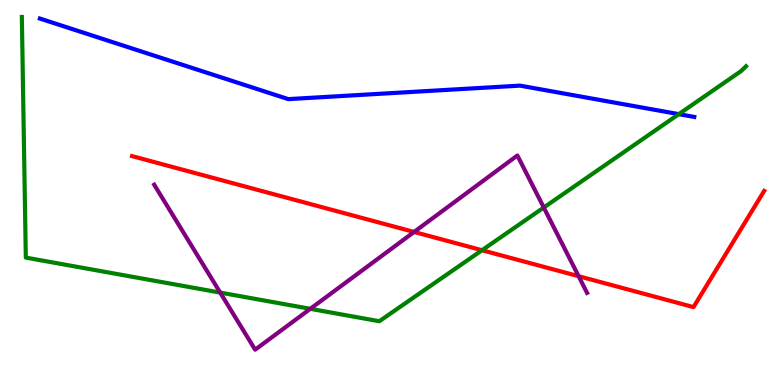[{'lines': ['blue', 'red'], 'intersections': []}, {'lines': ['green', 'red'], 'intersections': [{'x': 6.22, 'y': 3.5}]}, {'lines': ['purple', 'red'], 'intersections': [{'x': 5.34, 'y': 3.98}, {'x': 7.47, 'y': 2.83}]}, {'lines': ['blue', 'green'], 'intersections': [{'x': 8.76, 'y': 7.04}]}, {'lines': ['blue', 'purple'], 'intersections': []}, {'lines': ['green', 'purple'], 'intersections': [{'x': 2.84, 'y': 2.4}, {'x': 4.0, 'y': 1.98}, {'x': 7.02, 'y': 4.61}]}]